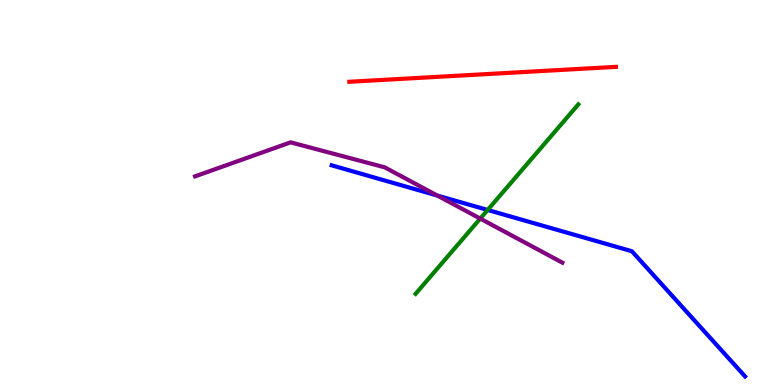[{'lines': ['blue', 'red'], 'intersections': []}, {'lines': ['green', 'red'], 'intersections': []}, {'lines': ['purple', 'red'], 'intersections': []}, {'lines': ['blue', 'green'], 'intersections': [{'x': 6.29, 'y': 4.55}]}, {'lines': ['blue', 'purple'], 'intersections': [{'x': 5.64, 'y': 4.92}]}, {'lines': ['green', 'purple'], 'intersections': [{'x': 6.2, 'y': 4.32}]}]